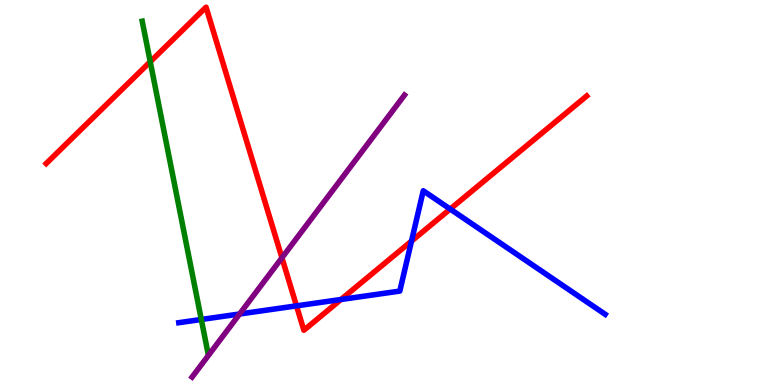[{'lines': ['blue', 'red'], 'intersections': [{'x': 3.83, 'y': 2.06}, {'x': 4.4, 'y': 2.22}, {'x': 5.31, 'y': 3.74}, {'x': 5.81, 'y': 4.57}]}, {'lines': ['green', 'red'], 'intersections': [{'x': 1.94, 'y': 8.4}]}, {'lines': ['purple', 'red'], 'intersections': [{'x': 3.64, 'y': 3.3}]}, {'lines': ['blue', 'green'], 'intersections': [{'x': 2.6, 'y': 1.7}]}, {'lines': ['blue', 'purple'], 'intersections': [{'x': 3.09, 'y': 1.84}]}, {'lines': ['green', 'purple'], 'intersections': []}]